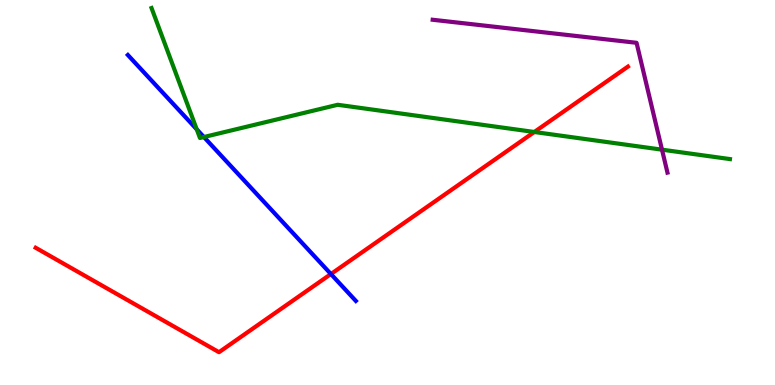[{'lines': ['blue', 'red'], 'intersections': [{'x': 4.27, 'y': 2.88}]}, {'lines': ['green', 'red'], 'intersections': [{'x': 6.89, 'y': 6.57}]}, {'lines': ['purple', 'red'], 'intersections': []}, {'lines': ['blue', 'green'], 'intersections': [{'x': 2.54, 'y': 6.64}, {'x': 2.63, 'y': 6.44}]}, {'lines': ['blue', 'purple'], 'intersections': []}, {'lines': ['green', 'purple'], 'intersections': [{'x': 8.54, 'y': 6.11}]}]